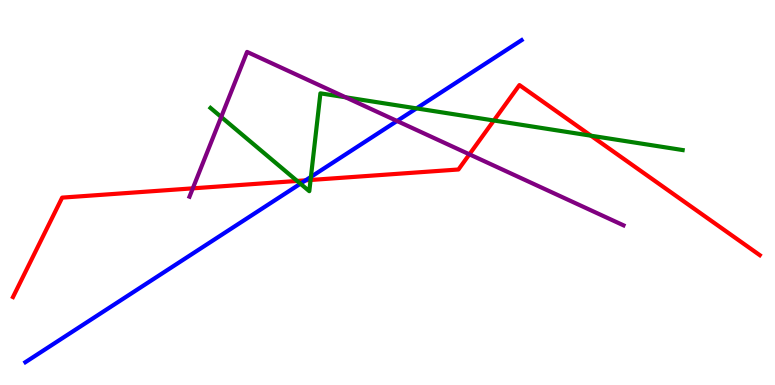[{'lines': ['blue', 'red'], 'intersections': [{'x': 3.94, 'y': 5.32}]}, {'lines': ['green', 'red'], 'intersections': [{'x': 3.83, 'y': 5.3}, {'x': 4.01, 'y': 5.33}, {'x': 6.37, 'y': 6.87}, {'x': 7.63, 'y': 6.48}]}, {'lines': ['purple', 'red'], 'intersections': [{'x': 2.49, 'y': 5.11}, {'x': 6.06, 'y': 5.99}]}, {'lines': ['blue', 'green'], 'intersections': [{'x': 3.88, 'y': 5.23}, {'x': 4.01, 'y': 5.41}, {'x': 5.37, 'y': 7.18}]}, {'lines': ['blue', 'purple'], 'intersections': [{'x': 5.12, 'y': 6.86}]}, {'lines': ['green', 'purple'], 'intersections': [{'x': 2.85, 'y': 6.96}, {'x': 4.46, 'y': 7.47}]}]